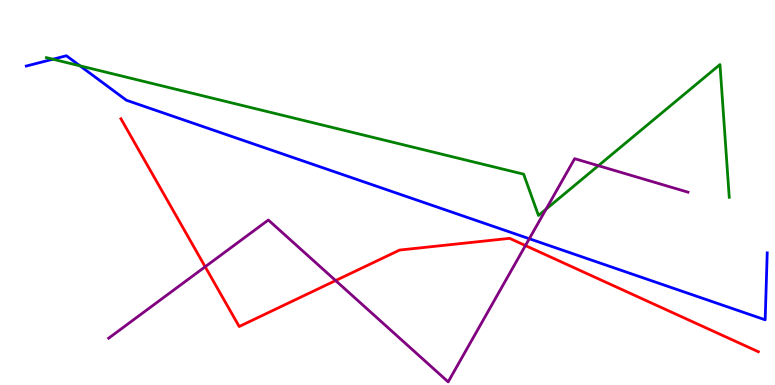[{'lines': ['blue', 'red'], 'intersections': []}, {'lines': ['green', 'red'], 'intersections': []}, {'lines': ['purple', 'red'], 'intersections': [{'x': 2.65, 'y': 3.07}, {'x': 4.33, 'y': 2.71}, {'x': 6.78, 'y': 3.62}]}, {'lines': ['blue', 'green'], 'intersections': [{'x': 0.683, 'y': 8.46}, {'x': 1.03, 'y': 8.29}]}, {'lines': ['blue', 'purple'], 'intersections': [{'x': 6.83, 'y': 3.8}]}, {'lines': ['green', 'purple'], 'intersections': [{'x': 7.05, 'y': 4.57}, {'x': 7.72, 'y': 5.7}]}]